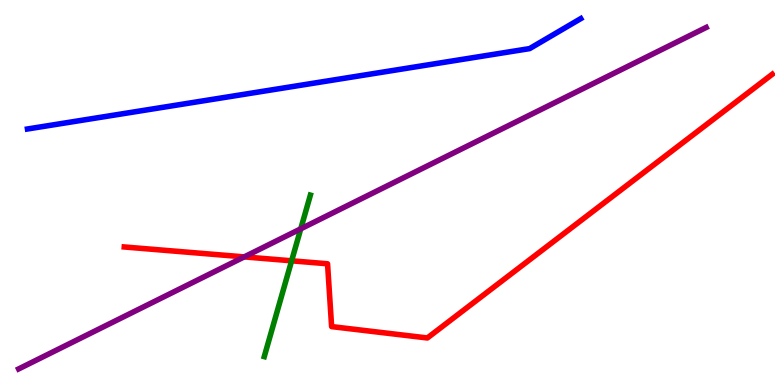[{'lines': ['blue', 'red'], 'intersections': []}, {'lines': ['green', 'red'], 'intersections': [{'x': 3.76, 'y': 3.23}]}, {'lines': ['purple', 'red'], 'intersections': [{'x': 3.15, 'y': 3.33}]}, {'lines': ['blue', 'green'], 'intersections': []}, {'lines': ['blue', 'purple'], 'intersections': []}, {'lines': ['green', 'purple'], 'intersections': [{'x': 3.88, 'y': 4.06}]}]